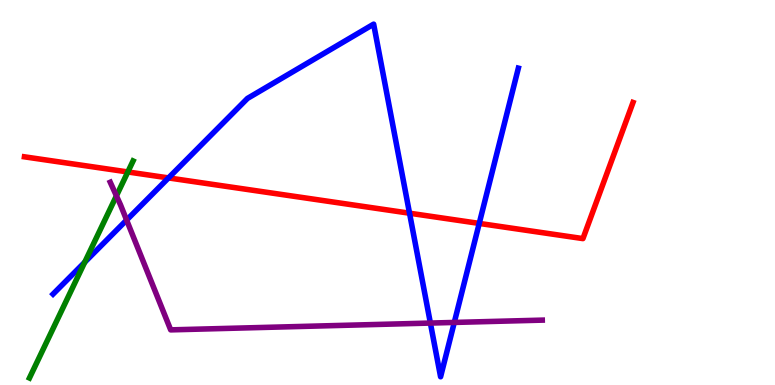[{'lines': ['blue', 'red'], 'intersections': [{'x': 2.17, 'y': 5.38}, {'x': 5.28, 'y': 4.46}, {'x': 6.18, 'y': 4.2}]}, {'lines': ['green', 'red'], 'intersections': [{'x': 1.65, 'y': 5.53}]}, {'lines': ['purple', 'red'], 'intersections': []}, {'lines': ['blue', 'green'], 'intersections': [{'x': 1.09, 'y': 3.19}]}, {'lines': ['blue', 'purple'], 'intersections': [{'x': 1.63, 'y': 4.28}, {'x': 5.55, 'y': 1.61}, {'x': 5.86, 'y': 1.63}]}, {'lines': ['green', 'purple'], 'intersections': [{'x': 1.5, 'y': 4.91}]}]